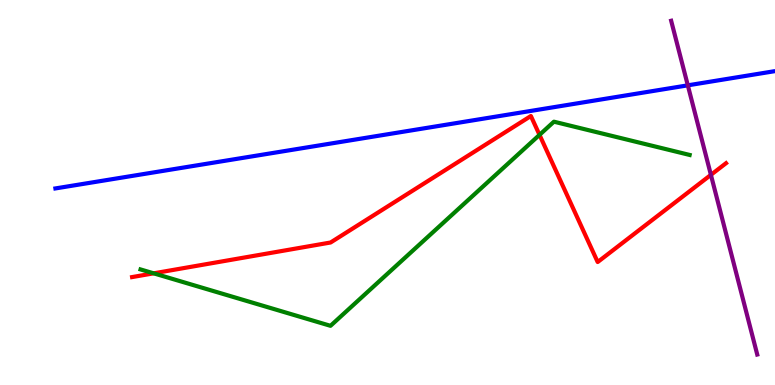[{'lines': ['blue', 'red'], 'intersections': []}, {'lines': ['green', 'red'], 'intersections': [{'x': 1.98, 'y': 2.9}, {'x': 6.96, 'y': 6.5}]}, {'lines': ['purple', 'red'], 'intersections': [{'x': 9.17, 'y': 5.46}]}, {'lines': ['blue', 'green'], 'intersections': []}, {'lines': ['blue', 'purple'], 'intersections': [{'x': 8.88, 'y': 7.78}]}, {'lines': ['green', 'purple'], 'intersections': []}]